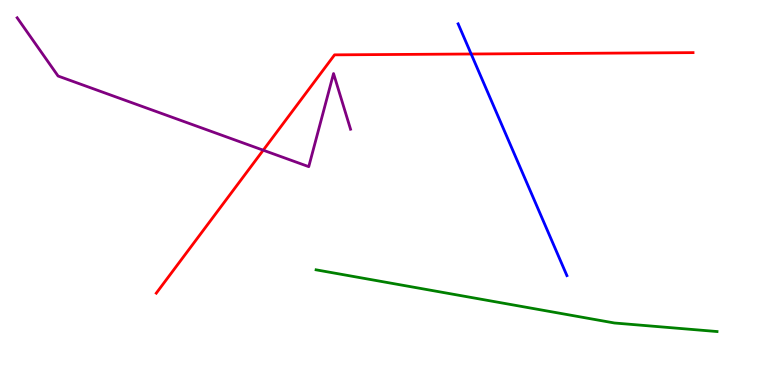[{'lines': ['blue', 'red'], 'intersections': [{'x': 6.08, 'y': 8.6}]}, {'lines': ['green', 'red'], 'intersections': []}, {'lines': ['purple', 'red'], 'intersections': [{'x': 3.4, 'y': 6.1}]}, {'lines': ['blue', 'green'], 'intersections': []}, {'lines': ['blue', 'purple'], 'intersections': []}, {'lines': ['green', 'purple'], 'intersections': []}]